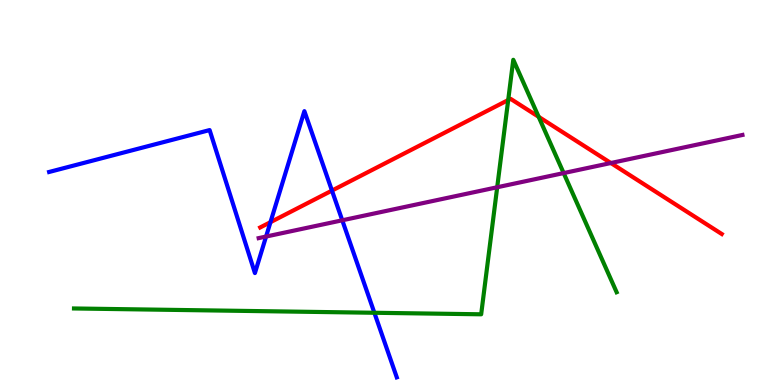[{'lines': ['blue', 'red'], 'intersections': [{'x': 3.49, 'y': 4.23}, {'x': 4.28, 'y': 5.05}]}, {'lines': ['green', 'red'], 'intersections': [{'x': 6.56, 'y': 7.4}, {'x': 6.95, 'y': 6.97}]}, {'lines': ['purple', 'red'], 'intersections': [{'x': 7.88, 'y': 5.77}]}, {'lines': ['blue', 'green'], 'intersections': [{'x': 4.83, 'y': 1.88}]}, {'lines': ['blue', 'purple'], 'intersections': [{'x': 3.43, 'y': 3.86}, {'x': 4.42, 'y': 4.28}]}, {'lines': ['green', 'purple'], 'intersections': [{'x': 6.42, 'y': 5.14}, {'x': 7.27, 'y': 5.5}]}]